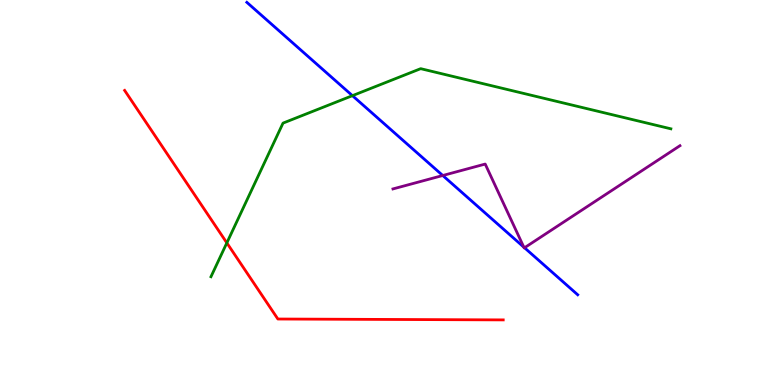[{'lines': ['blue', 'red'], 'intersections': []}, {'lines': ['green', 'red'], 'intersections': [{'x': 2.93, 'y': 3.69}]}, {'lines': ['purple', 'red'], 'intersections': []}, {'lines': ['blue', 'green'], 'intersections': [{'x': 4.55, 'y': 7.52}]}, {'lines': ['blue', 'purple'], 'intersections': [{'x': 5.71, 'y': 5.44}, {'x': 6.76, 'y': 3.58}, {'x': 6.77, 'y': 3.56}]}, {'lines': ['green', 'purple'], 'intersections': []}]